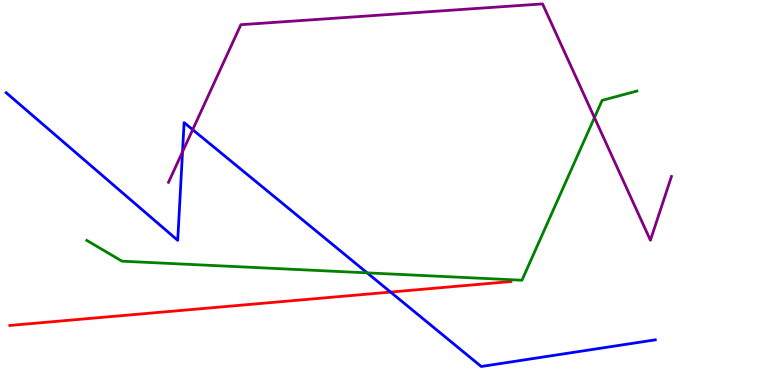[{'lines': ['blue', 'red'], 'intersections': [{'x': 5.04, 'y': 2.41}]}, {'lines': ['green', 'red'], 'intersections': []}, {'lines': ['purple', 'red'], 'intersections': []}, {'lines': ['blue', 'green'], 'intersections': [{'x': 4.74, 'y': 2.91}]}, {'lines': ['blue', 'purple'], 'intersections': [{'x': 2.36, 'y': 6.06}, {'x': 2.49, 'y': 6.63}]}, {'lines': ['green', 'purple'], 'intersections': [{'x': 7.67, 'y': 6.94}]}]